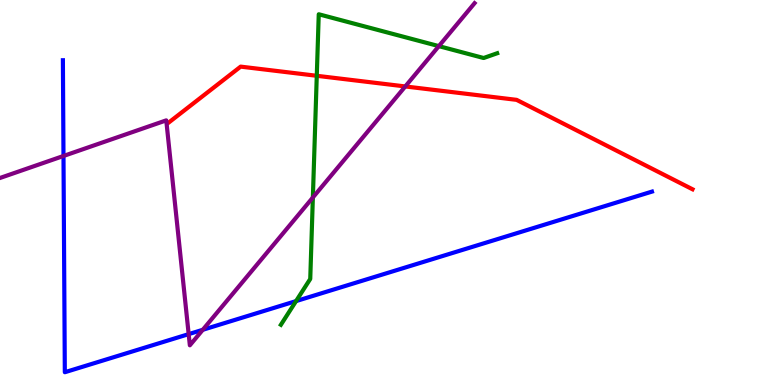[{'lines': ['blue', 'red'], 'intersections': []}, {'lines': ['green', 'red'], 'intersections': [{'x': 4.09, 'y': 8.03}]}, {'lines': ['purple', 'red'], 'intersections': [{'x': 5.23, 'y': 7.75}]}, {'lines': ['blue', 'green'], 'intersections': [{'x': 3.82, 'y': 2.18}]}, {'lines': ['blue', 'purple'], 'intersections': [{'x': 0.819, 'y': 5.95}, {'x': 2.43, 'y': 1.32}, {'x': 2.62, 'y': 1.43}]}, {'lines': ['green', 'purple'], 'intersections': [{'x': 4.04, 'y': 4.87}, {'x': 5.66, 'y': 8.8}]}]